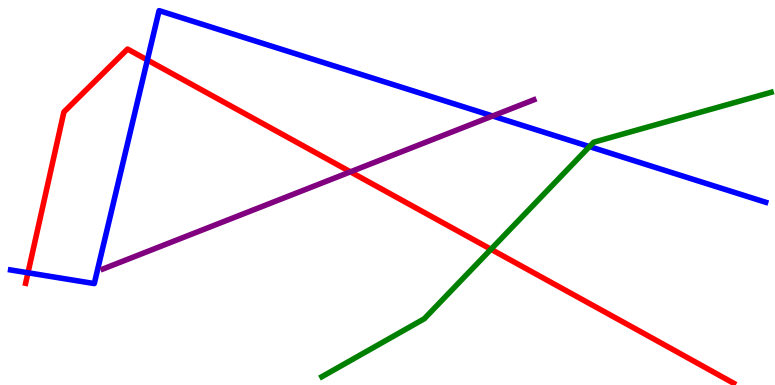[{'lines': ['blue', 'red'], 'intersections': [{'x': 0.361, 'y': 2.91}, {'x': 1.9, 'y': 8.44}]}, {'lines': ['green', 'red'], 'intersections': [{'x': 6.34, 'y': 3.53}]}, {'lines': ['purple', 'red'], 'intersections': [{'x': 4.52, 'y': 5.54}]}, {'lines': ['blue', 'green'], 'intersections': [{'x': 7.61, 'y': 6.19}]}, {'lines': ['blue', 'purple'], 'intersections': [{'x': 6.36, 'y': 6.99}]}, {'lines': ['green', 'purple'], 'intersections': []}]